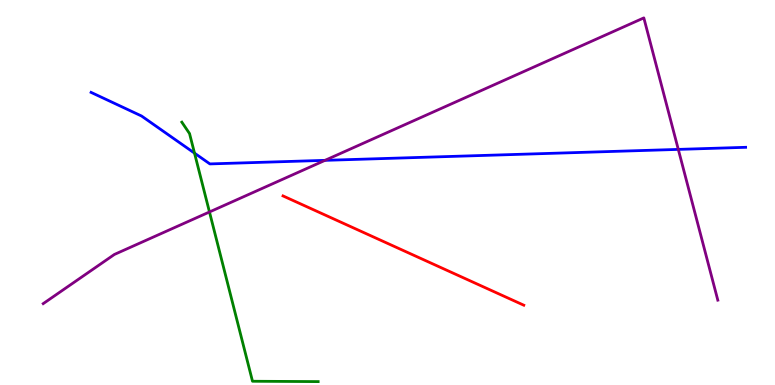[{'lines': ['blue', 'red'], 'intersections': []}, {'lines': ['green', 'red'], 'intersections': []}, {'lines': ['purple', 'red'], 'intersections': []}, {'lines': ['blue', 'green'], 'intersections': [{'x': 2.51, 'y': 6.02}]}, {'lines': ['blue', 'purple'], 'intersections': [{'x': 4.19, 'y': 5.84}, {'x': 8.75, 'y': 6.12}]}, {'lines': ['green', 'purple'], 'intersections': [{'x': 2.7, 'y': 4.49}]}]